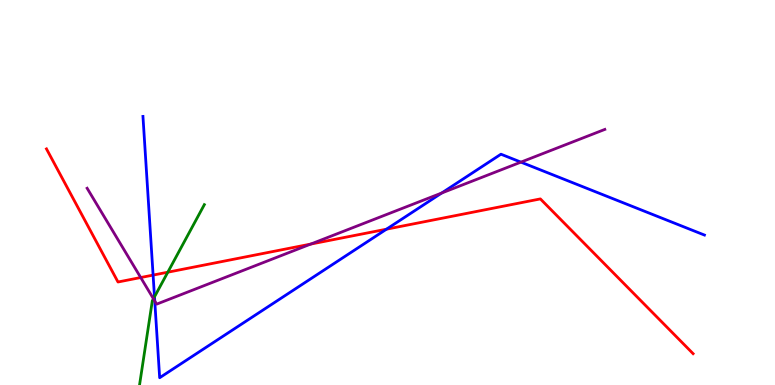[{'lines': ['blue', 'red'], 'intersections': [{'x': 1.98, 'y': 2.85}, {'x': 4.99, 'y': 4.05}]}, {'lines': ['green', 'red'], 'intersections': [{'x': 2.17, 'y': 2.93}]}, {'lines': ['purple', 'red'], 'intersections': [{'x': 1.82, 'y': 2.79}, {'x': 4.01, 'y': 3.66}]}, {'lines': ['blue', 'green'], 'intersections': [{'x': 1.99, 'y': 2.29}]}, {'lines': ['blue', 'purple'], 'intersections': [{'x': 2.0, 'y': 2.18}, {'x': 5.7, 'y': 4.99}, {'x': 6.72, 'y': 5.79}]}, {'lines': ['green', 'purple'], 'intersections': [{'x': 1.98, 'y': 2.24}]}]